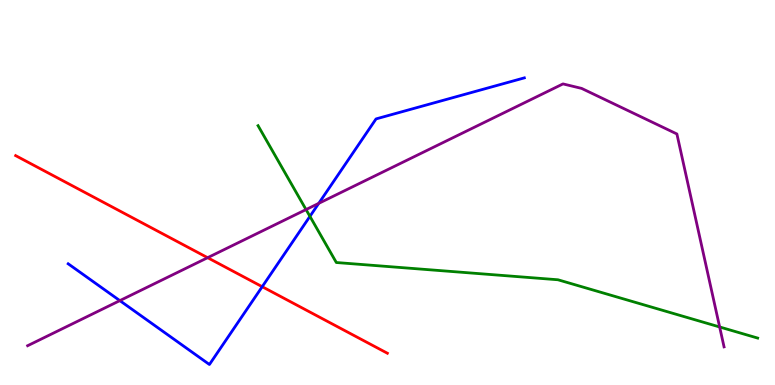[{'lines': ['blue', 'red'], 'intersections': [{'x': 3.38, 'y': 2.55}]}, {'lines': ['green', 'red'], 'intersections': []}, {'lines': ['purple', 'red'], 'intersections': [{'x': 2.68, 'y': 3.31}]}, {'lines': ['blue', 'green'], 'intersections': [{'x': 4.0, 'y': 4.38}]}, {'lines': ['blue', 'purple'], 'intersections': [{'x': 1.55, 'y': 2.19}, {'x': 4.11, 'y': 4.72}]}, {'lines': ['green', 'purple'], 'intersections': [{'x': 3.95, 'y': 4.56}, {'x': 9.29, 'y': 1.51}]}]